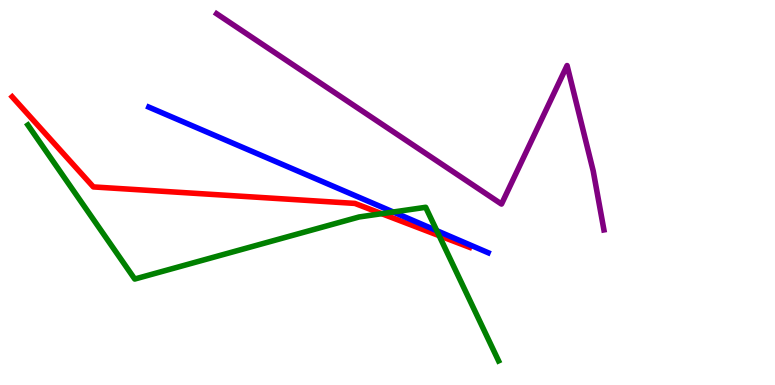[{'lines': ['blue', 'red'], 'intersections': []}, {'lines': ['green', 'red'], 'intersections': [{'x': 4.93, 'y': 4.45}, {'x': 5.67, 'y': 3.88}]}, {'lines': ['purple', 'red'], 'intersections': []}, {'lines': ['blue', 'green'], 'intersections': [{'x': 5.07, 'y': 4.49}, {'x': 5.64, 'y': 4.01}]}, {'lines': ['blue', 'purple'], 'intersections': []}, {'lines': ['green', 'purple'], 'intersections': []}]